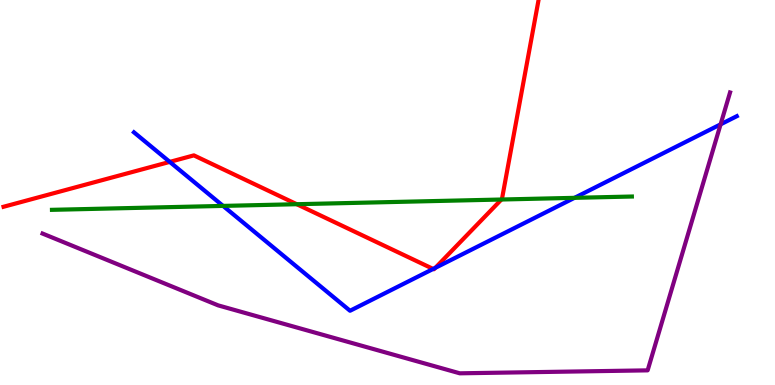[{'lines': ['blue', 'red'], 'intersections': [{'x': 2.19, 'y': 5.8}, {'x': 5.59, 'y': 3.01}, {'x': 5.62, 'y': 3.04}]}, {'lines': ['green', 'red'], 'intersections': [{'x': 3.83, 'y': 4.7}, {'x': 6.47, 'y': 4.82}]}, {'lines': ['purple', 'red'], 'intersections': []}, {'lines': ['blue', 'green'], 'intersections': [{'x': 2.88, 'y': 4.65}, {'x': 7.41, 'y': 4.86}]}, {'lines': ['blue', 'purple'], 'intersections': [{'x': 9.3, 'y': 6.77}]}, {'lines': ['green', 'purple'], 'intersections': []}]